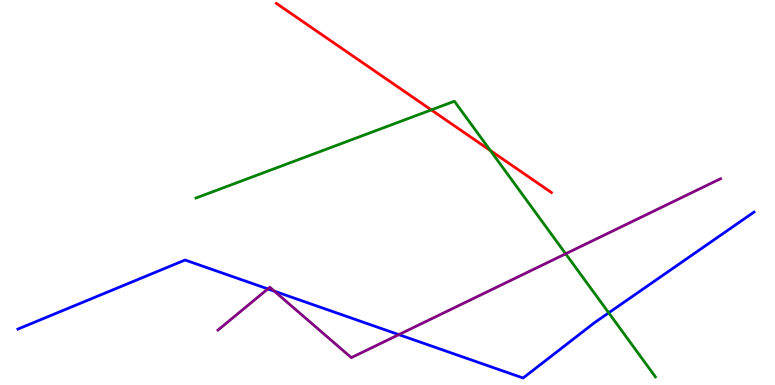[{'lines': ['blue', 'red'], 'intersections': []}, {'lines': ['green', 'red'], 'intersections': [{'x': 5.56, 'y': 7.15}, {'x': 6.33, 'y': 6.09}]}, {'lines': ['purple', 'red'], 'intersections': []}, {'lines': ['blue', 'green'], 'intersections': [{'x': 7.85, 'y': 1.87}]}, {'lines': ['blue', 'purple'], 'intersections': [{'x': 3.46, 'y': 2.5}, {'x': 3.54, 'y': 2.44}, {'x': 5.15, 'y': 1.31}]}, {'lines': ['green', 'purple'], 'intersections': [{'x': 7.3, 'y': 3.41}]}]